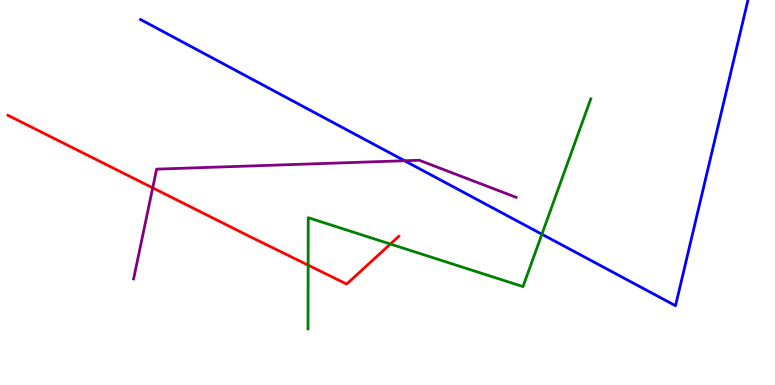[{'lines': ['blue', 'red'], 'intersections': []}, {'lines': ['green', 'red'], 'intersections': [{'x': 3.98, 'y': 3.11}, {'x': 5.04, 'y': 3.66}]}, {'lines': ['purple', 'red'], 'intersections': [{'x': 1.97, 'y': 5.12}]}, {'lines': ['blue', 'green'], 'intersections': [{'x': 6.99, 'y': 3.92}]}, {'lines': ['blue', 'purple'], 'intersections': [{'x': 5.22, 'y': 5.82}]}, {'lines': ['green', 'purple'], 'intersections': []}]